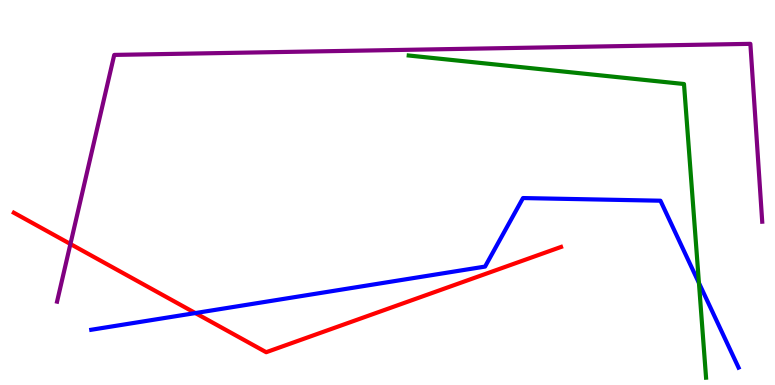[{'lines': ['blue', 'red'], 'intersections': [{'x': 2.52, 'y': 1.87}]}, {'lines': ['green', 'red'], 'intersections': []}, {'lines': ['purple', 'red'], 'intersections': [{'x': 0.909, 'y': 3.66}]}, {'lines': ['blue', 'green'], 'intersections': [{'x': 9.02, 'y': 2.65}]}, {'lines': ['blue', 'purple'], 'intersections': []}, {'lines': ['green', 'purple'], 'intersections': []}]